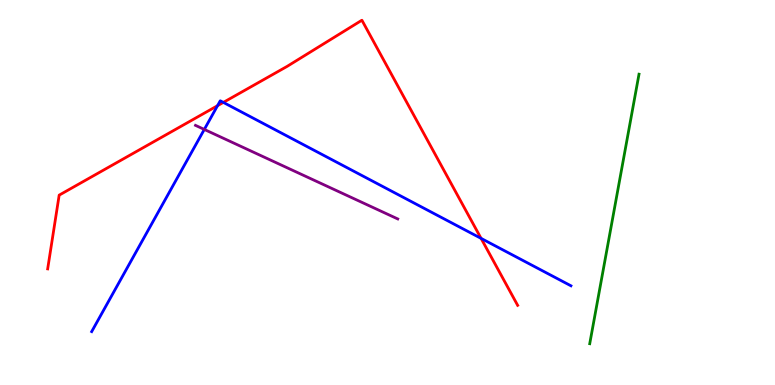[{'lines': ['blue', 'red'], 'intersections': [{'x': 2.81, 'y': 7.25}, {'x': 2.88, 'y': 7.34}, {'x': 6.21, 'y': 3.81}]}, {'lines': ['green', 'red'], 'intersections': []}, {'lines': ['purple', 'red'], 'intersections': []}, {'lines': ['blue', 'green'], 'intersections': []}, {'lines': ['blue', 'purple'], 'intersections': [{'x': 2.64, 'y': 6.64}]}, {'lines': ['green', 'purple'], 'intersections': []}]